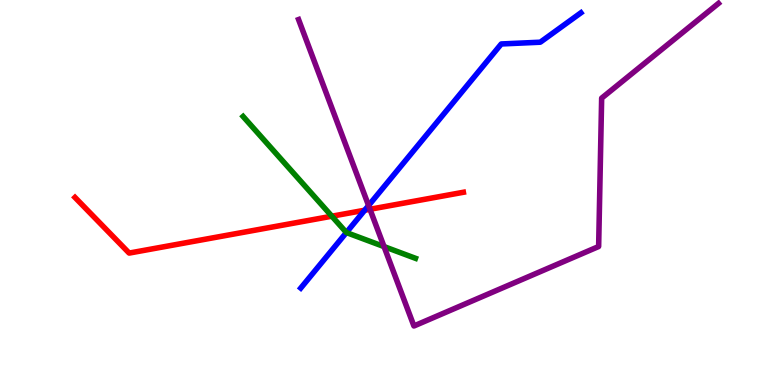[{'lines': ['blue', 'red'], 'intersections': [{'x': 4.71, 'y': 4.54}]}, {'lines': ['green', 'red'], 'intersections': [{'x': 4.28, 'y': 4.38}]}, {'lines': ['purple', 'red'], 'intersections': [{'x': 4.77, 'y': 4.56}]}, {'lines': ['blue', 'green'], 'intersections': [{'x': 4.47, 'y': 3.96}]}, {'lines': ['blue', 'purple'], 'intersections': [{'x': 4.76, 'y': 4.66}]}, {'lines': ['green', 'purple'], 'intersections': [{'x': 4.96, 'y': 3.6}]}]